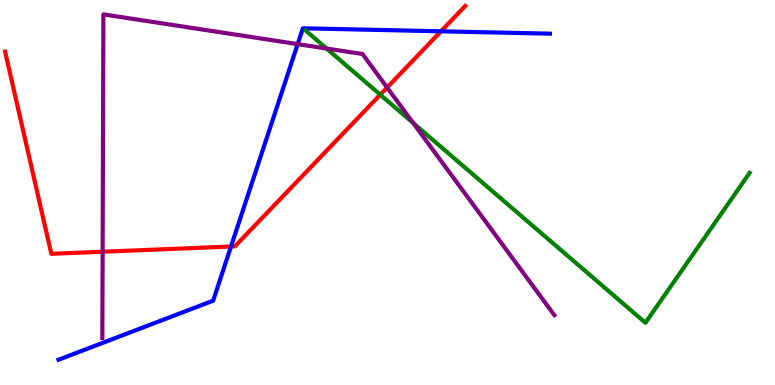[{'lines': ['blue', 'red'], 'intersections': [{'x': 2.98, 'y': 3.6}, {'x': 5.69, 'y': 9.19}]}, {'lines': ['green', 'red'], 'intersections': [{'x': 4.91, 'y': 7.54}]}, {'lines': ['purple', 'red'], 'intersections': [{'x': 1.32, 'y': 3.46}, {'x': 4.99, 'y': 7.73}]}, {'lines': ['blue', 'green'], 'intersections': []}, {'lines': ['blue', 'purple'], 'intersections': [{'x': 3.84, 'y': 8.85}]}, {'lines': ['green', 'purple'], 'intersections': [{'x': 4.21, 'y': 8.74}, {'x': 5.33, 'y': 6.81}]}]